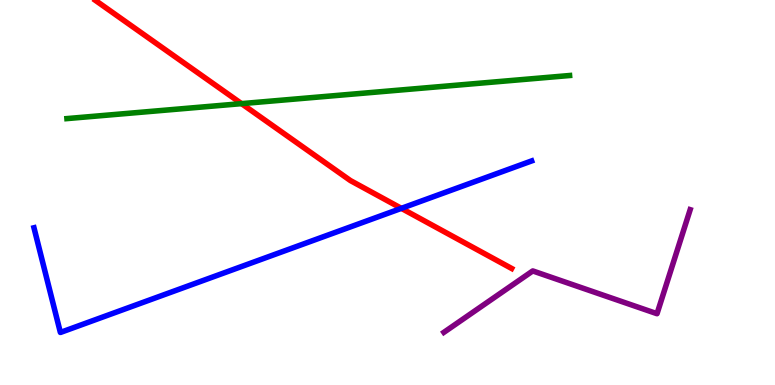[{'lines': ['blue', 'red'], 'intersections': [{'x': 5.18, 'y': 4.59}]}, {'lines': ['green', 'red'], 'intersections': [{'x': 3.12, 'y': 7.31}]}, {'lines': ['purple', 'red'], 'intersections': []}, {'lines': ['blue', 'green'], 'intersections': []}, {'lines': ['blue', 'purple'], 'intersections': []}, {'lines': ['green', 'purple'], 'intersections': []}]